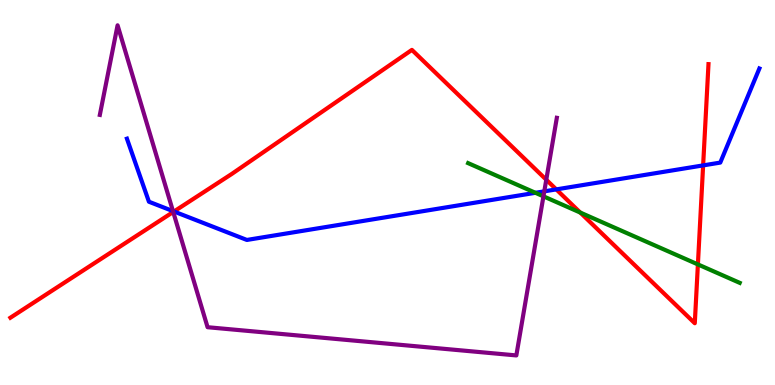[{'lines': ['blue', 'red'], 'intersections': [{'x': 2.24, 'y': 4.51}, {'x': 7.18, 'y': 5.08}, {'x': 9.07, 'y': 5.7}]}, {'lines': ['green', 'red'], 'intersections': [{'x': 7.49, 'y': 4.48}, {'x': 9.01, 'y': 3.13}]}, {'lines': ['purple', 'red'], 'intersections': [{'x': 2.24, 'y': 4.49}, {'x': 7.05, 'y': 5.33}]}, {'lines': ['blue', 'green'], 'intersections': [{'x': 6.91, 'y': 4.99}]}, {'lines': ['blue', 'purple'], 'intersections': [{'x': 2.23, 'y': 4.52}, {'x': 7.02, 'y': 5.03}]}, {'lines': ['green', 'purple'], 'intersections': [{'x': 7.01, 'y': 4.9}]}]